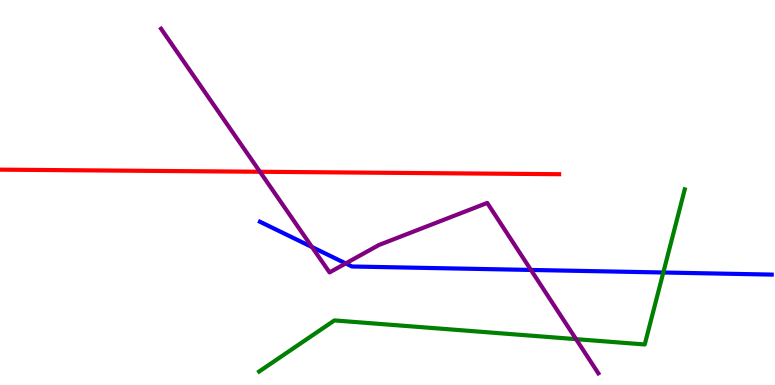[{'lines': ['blue', 'red'], 'intersections': []}, {'lines': ['green', 'red'], 'intersections': []}, {'lines': ['purple', 'red'], 'intersections': [{'x': 3.35, 'y': 5.54}]}, {'lines': ['blue', 'green'], 'intersections': [{'x': 8.56, 'y': 2.92}]}, {'lines': ['blue', 'purple'], 'intersections': [{'x': 4.03, 'y': 3.58}, {'x': 4.46, 'y': 3.16}, {'x': 6.85, 'y': 2.99}]}, {'lines': ['green', 'purple'], 'intersections': [{'x': 7.43, 'y': 1.19}]}]